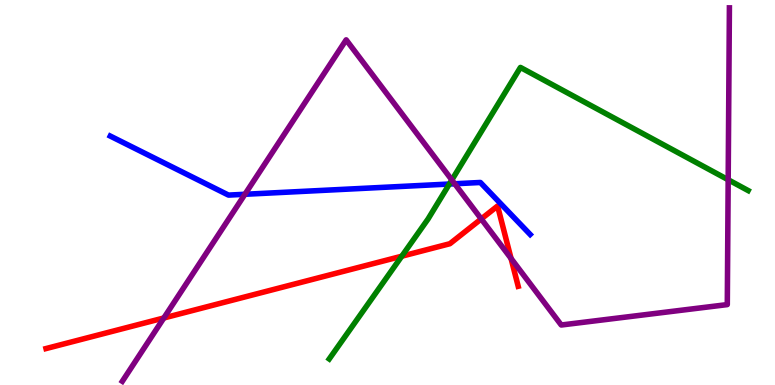[{'lines': ['blue', 'red'], 'intersections': []}, {'lines': ['green', 'red'], 'intersections': [{'x': 5.18, 'y': 3.35}]}, {'lines': ['purple', 'red'], 'intersections': [{'x': 2.11, 'y': 1.74}, {'x': 6.21, 'y': 4.31}, {'x': 6.59, 'y': 3.29}]}, {'lines': ['blue', 'green'], 'intersections': [{'x': 5.8, 'y': 5.22}]}, {'lines': ['blue', 'purple'], 'intersections': [{'x': 3.16, 'y': 4.95}, {'x': 5.87, 'y': 5.23}]}, {'lines': ['green', 'purple'], 'intersections': [{'x': 5.83, 'y': 5.33}, {'x': 9.4, 'y': 5.33}]}]